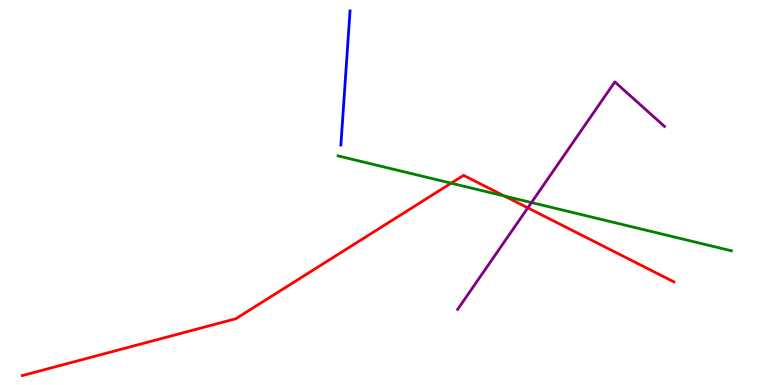[{'lines': ['blue', 'red'], 'intersections': []}, {'lines': ['green', 'red'], 'intersections': [{'x': 5.82, 'y': 5.24}, {'x': 6.51, 'y': 4.91}]}, {'lines': ['purple', 'red'], 'intersections': [{'x': 6.81, 'y': 4.6}]}, {'lines': ['blue', 'green'], 'intersections': []}, {'lines': ['blue', 'purple'], 'intersections': []}, {'lines': ['green', 'purple'], 'intersections': [{'x': 6.86, 'y': 4.74}]}]